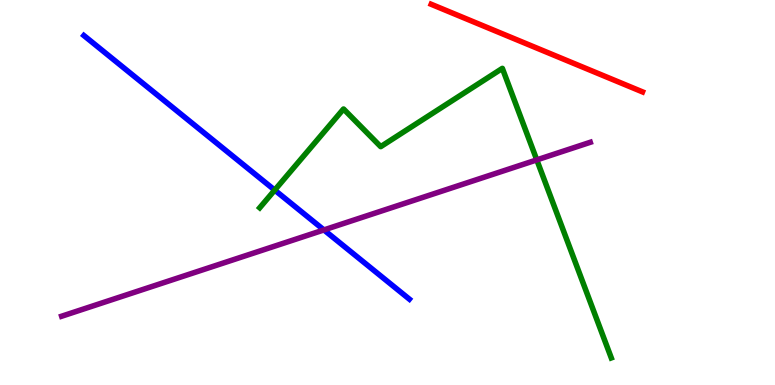[{'lines': ['blue', 'red'], 'intersections': []}, {'lines': ['green', 'red'], 'intersections': []}, {'lines': ['purple', 'red'], 'intersections': []}, {'lines': ['blue', 'green'], 'intersections': [{'x': 3.54, 'y': 5.06}]}, {'lines': ['blue', 'purple'], 'intersections': [{'x': 4.18, 'y': 4.03}]}, {'lines': ['green', 'purple'], 'intersections': [{'x': 6.93, 'y': 5.85}]}]